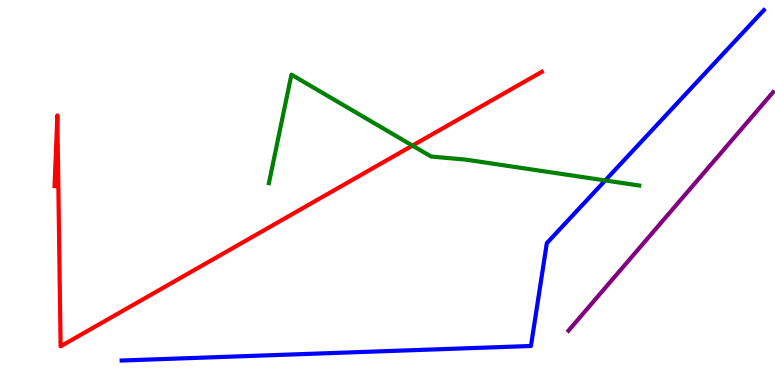[{'lines': ['blue', 'red'], 'intersections': []}, {'lines': ['green', 'red'], 'intersections': [{'x': 5.32, 'y': 6.22}]}, {'lines': ['purple', 'red'], 'intersections': []}, {'lines': ['blue', 'green'], 'intersections': [{'x': 7.81, 'y': 5.31}]}, {'lines': ['blue', 'purple'], 'intersections': []}, {'lines': ['green', 'purple'], 'intersections': []}]